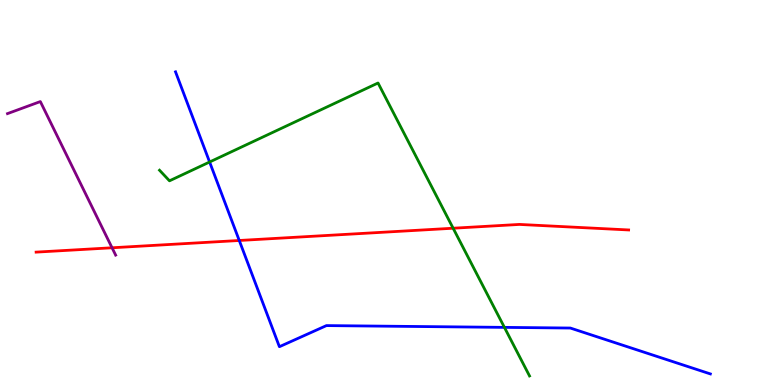[{'lines': ['blue', 'red'], 'intersections': [{'x': 3.09, 'y': 3.75}]}, {'lines': ['green', 'red'], 'intersections': [{'x': 5.85, 'y': 4.07}]}, {'lines': ['purple', 'red'], 'intersections': [{'x': 1.45, 'y': 3.56}]}, {'lines': ['blue', 'green'], 'intersections': [{'x': 2.7, 'y': 5.79}, {'x': 6.51, 'y': 1.5}]}, {'lines': ['blue', 'purple'], 'intersections': []}, {'lines': ['green', 'purple'], 'intersections': []}]